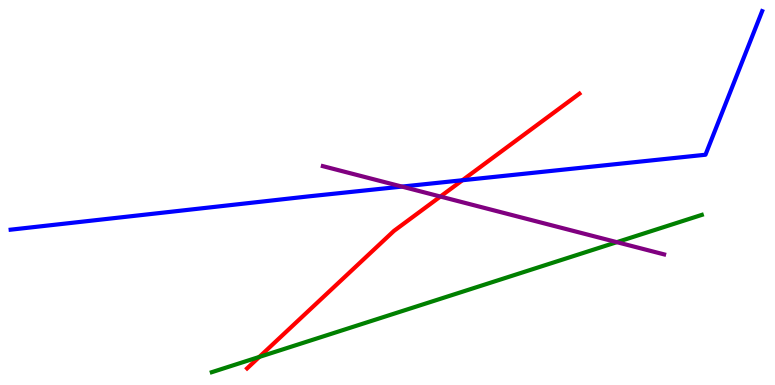[{'lines': ['blue', 'red'], 'intersections': [{'x': 5.97, 'y': 5.32}]}, {'lines': ['green', 'red'], 'intersections': [{'x': 3.35, 'y': 0.729}]}, {'lines': ['purple', 'red'], 'intersections': [{'x': 5.68, 'y': 4.9}]}, {'lines': ['blue', 'green'], 'intersections': []}, {'lines': ['blue', 'purple'], 'intersections': [{'x': 5.19, 'y': 5.15}]}, {'lines': ['green', 'purple'], 'intersections': [{'x': 7.96, 'y': 3.71}]}]